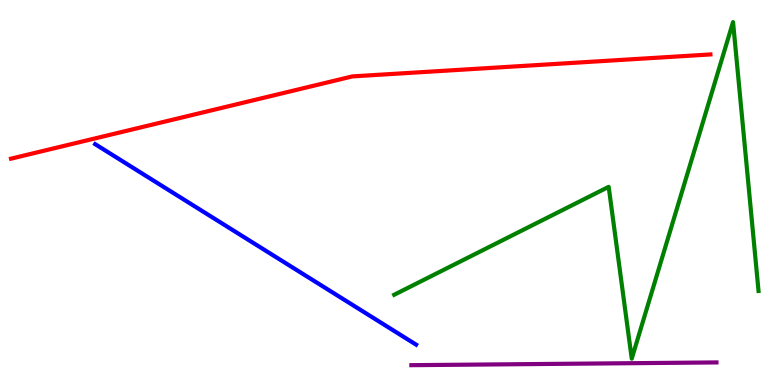[{'lines': ['blue', 'red'], 'intersections': []}, {'lines': ['green', 'red'], 'intersections': []}, {'lines': ['purple', 'red'], 'intersections': []}, {'lines': ['blue', 'green'], 'intersections': []}, {'lines': ['blue', 'purple'], 'intersections': []}, {'lines': ['green', 'purple'], 'intersections': []}]